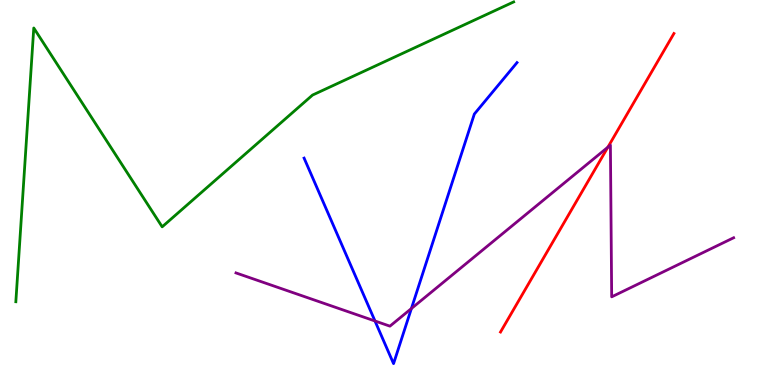[{'lines': ['blue', 'red'], 'intersections': []}, {'lines': ['green', 'red'], 'intersections': []}, {'lines': ['purple', 'red'], 'intersections': [{'x': 7.84, 'y': 6.18}]}, {'lines': ['blue', 'green'], 'intersections': []}, {'lines': ['blue', 'purple'], 'intersections': [{'x': 4.84, 'y': 1.66}, {'x': 5.31, 'y': 1.99}]}, {'lines': ['green', 'purple'], 'intersections': []}]